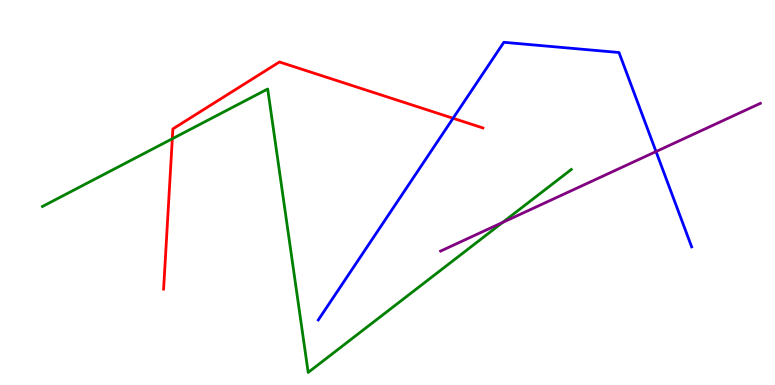[{'lines': ['blue', 'red'], 'intersections': [{'x': 5.85, 'y': 6.93}]}, {'lines': ['green', 'red'], 'intersections': [{'x': 2.22, 'y': 6.4}]}, {'lines': ['purple', 'red'], 'intersections': []}, {'lines': ['blue', 'green'], 'intersections': []}, {'lines': ['blue', 'purple'], 'intersections': [{'x': 8.46, 'y': 6.06}]}, {'lines': ['green', 'purple'], 'intersections': [{'x': 6.49, 'y': 4.22}]}]